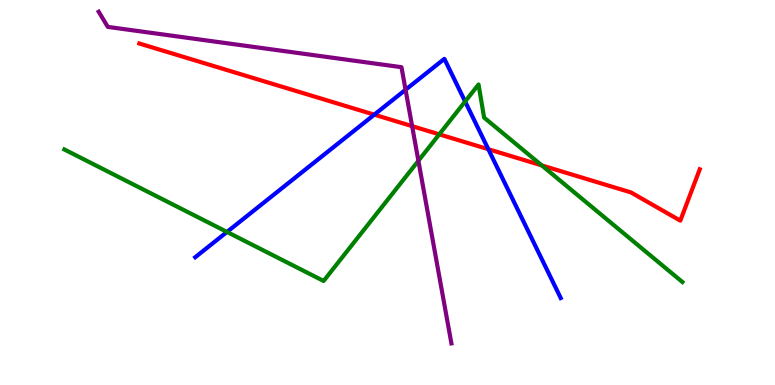[{'lines': ['blue', 'red'], 'intersections': [{'x': 4.83, 'y': 7.02}, {'x': 6.3, 'y': 6.12}]}, {'lines': ['green', 'red'], 'intersections': [{'x': 5.67, 'y': 6.51}, {'x': 6.99, 'y': 5.7}]}, {'lines': ['purple', 'red'], 'intersections': [{'x': 5.32, 'y': 6.72}]}, {'lines': ['blue', 'green'], 'intersections': [{'x': 2.93, 'y': 3.98}, {'x': 6.0, 'y': 7.36}]}, {'lines': ['blue', 'purple'], 'intersections': [{'x': 5.23, 'y': 7.67}]}, {'lines': ['green', 'purple'], 'intersections': [{'x': 5.4, 'y': 5.82}]}]